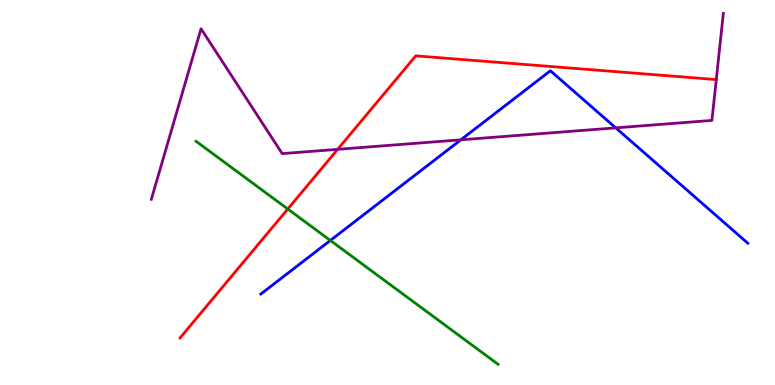[{'lines': ['blue', 'red'], 'intersections': []}, {'lines': ['green', 'red'], 'intersections': [{'x': 3.71, 'y': 4.57}]}, {'lines': ['purple', 'red'], 'intersections': [{'x': 4.36, 'y': 6.12}, {'x': 9.24, 'y': 7.93}]}, {'lines': ['blue', 'green'], 'intersections': [{'x': 4.26, 'y': 3.75}]}, {'lines': ['blue', 'purple'], 'intersections': [{'x': 5.95, 'y': 6.37}, {'x': 7.95, 'y': 6.68}]}, {'lines': ['green', 'purple'], 'intersections': []}]